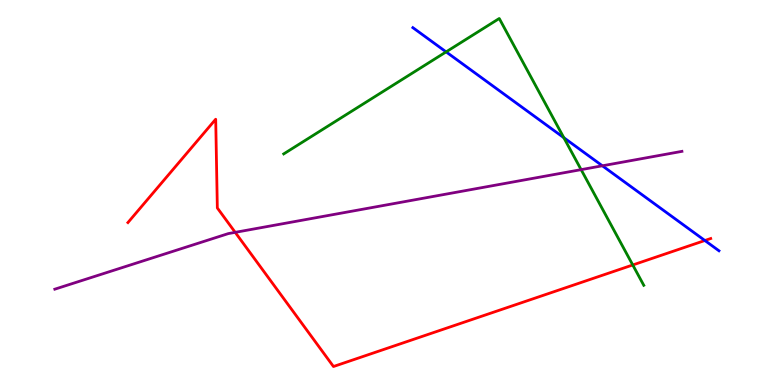[{'lines': ['blue', 'red'], 'intersections': [{'x': 9.1, 'y': 3.75}]}, {'lines': ['green', 'red'], 'intersections': [{'x': 8.16, 'y': 3.12}]}, {'lines': ['purple', 'red'], 'intersections': [{'x': 3.03, 'y': 3.96}]}, {'lines': ['blue', 'green'], 'intersections': [{'x': 5.76, 'y': 8.65}, {'x': 7.28, 'y': 6.42}]}, {'lines': ['blue', 'purple'], 'intersections': [{'x': 7.77, 'y': 5.69}]}, {'lines': ['green', 'purple'], 'intersections': [{'x': 7.5, 'y': 5.59}]}]